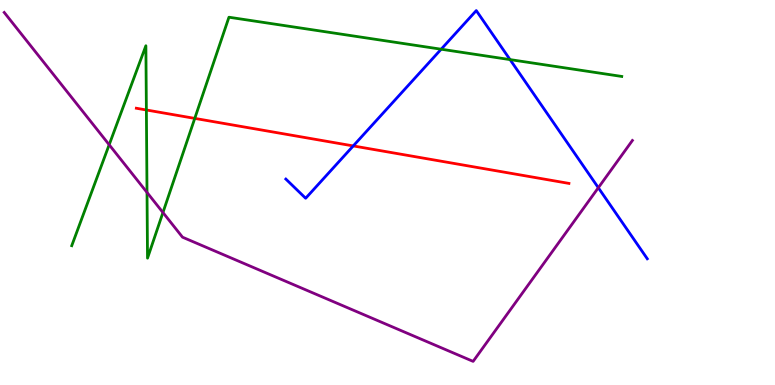[{'lines': ['blue', 'red'], 'intersections': [{'x': 4.56, 'y': 6.21}]}, {'lines': ['green', 'red'], 'intersections': [{'x': 1.89, 'y': 7.14}, {'x': 2.51, 'y': 6.92}]}, {'lines': ['purple', 'red'], 'intersections': []}, {'lines': ['blue', 'green'], 'intersections': [{'x': 5.69, 'y': 8.72}, {'x': 6.58, 'y': 8.45}]}, {'lines': ['blue', 'purple'], 'intersections': [{'x': 7.72, 'y': 5.12}]}, {'lines': ['green', 'purple'], 'intersections': [{'x': 1.41, 'y': 6.24}, {'x': 1.9, 'y': 5.0}, {'x': 2.1, 'y': 4.48}]}]